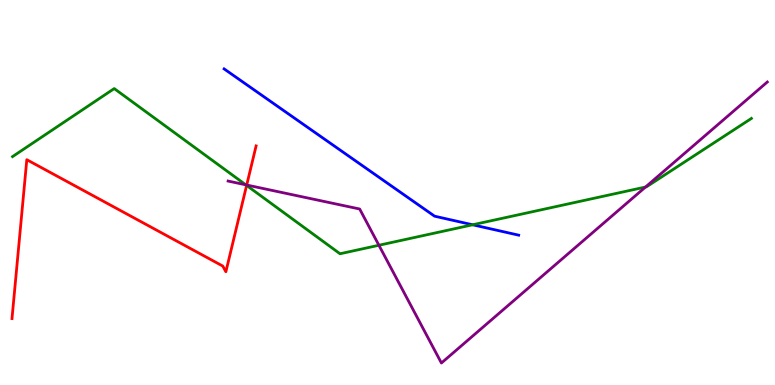[{'lines': ['blue', 'red'], 'intersections': []}, {'lines': ['green', 'red'], 'intersections': [{'x': 3.18, 'y': 5.18}]}, {'lines': ['purple', 'red'], 'intersections': [{'x': 3.18, 'y': 5.19}]}, {'lines': ['blue', 'green'], 'intersections': [{'x': 6.1, 'y': 4.16}]}, {'lines': ['blue', 'purple'], 'intersections': []}, {'lines': ['green', 'purple'], 'intersections': [{'x': 3.17, 'y': 5.2}, {'x': 4.89, 'y': 3.63}, {'x': 8.33, 'y': 5.14}]}]